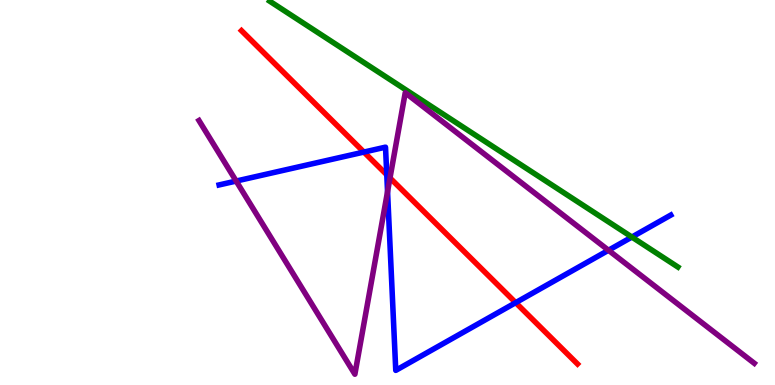[{'lines': ['blue', 'red'], 'intersections': [{'x': 4.7, 'y': 6.05}, {'x': 4.99, 'y': 5.46}, {'x': 6.65, 'y': 2.14}]}, {'lines': ['green', 'red'], 'intersections': []}, {'lines': ['purple', 'red'], 'intersections': [{'x': 5.03, 'y': 5.38}]}, {'lines': ['blue', 'green'], 'intersections': [{'x': 8.15, 'y': 3.84}]}, {'lines': ['blue', 'purple'], 'intersections': [{'x': 3.05, 'y': 5.3}, {'x': 5.0, 'y': 5.02}, {'x': 7.85, 'y': 3.5}]}, {'lines': ['green', 'purple'], 'intersections': []}]